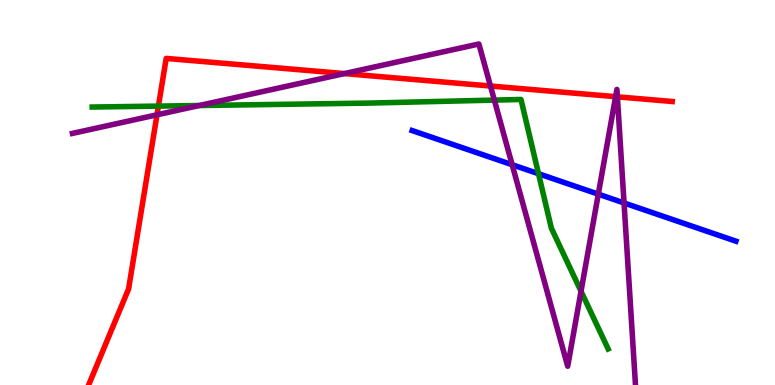[{'lines': ['blue', 'red'], 'intersections': []}, {'lines': ['green', 'red'], 'intersections': [{'x': 2.04, 'y': 7.24}]}, {'lines': ['purple', 'red'], 'intersections': [{'x': 2.03, 'y': 7.02}, {'x': 4.44, 'y': 8.09}, {'x': 6.33, 'y': 7.77}, {'x': 7.94, 'y': 7.49}, {'x': 7.97, 'y': 7.48}]}, {'lines': ['blue', 'green'], 'intersections': [{'x': 6.95, 'y': 5.49}]}, {'lines': ['blue', 'purple'], 'intersections': [{'x': 6.61, 'y': 5.72}, {'x': 7.72, 'y': 4.96}, {'x': 8.05, 'y': 4.73}]}, {'lines': ['green', 'purple'], 'intersections': [{'x': 2.57, 'y': 7.26}, {'x': 6.38, 'y': 7.4}, {'x': 7.5, 'y': 2.43}]}]